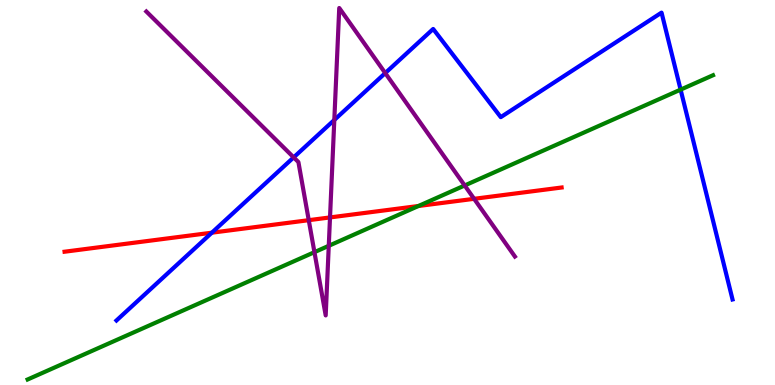[{'lines': ['blue', 'red'], 'intersections': [{'x': 2.73, 'y': 3.96}]}, {'lines': ['green', 'red'], 'intersections': [{'x': 5.4, 'y': 4.65}]}, {'lines': ['purple', 'red'], 'intersections': [{'x': 3.98, 'y': 4.28}, {'x': 4.26, 'y': 4.35}, {'x': 6.12, 'y': 4.84}]}, {'lines': ['blue', 'green'], 'intersections': [{'x': 8.78, 'y': 7.67}]}, {'lines': ['blue', 'purple'], 'intersections': [{'x': 3.79, 'y': 5.91}, {'x': 4.31, 'y': 6.88}, {'x': 4.97, 'y': 8.1}]}, {'lines': ['green', 'purple'], 'intersections': [{'x': 4.06, 'y': 3.45}, {'x': 4.24, 'y': 3.62}, {'x': 6.0, 'y': 5.18}]}]